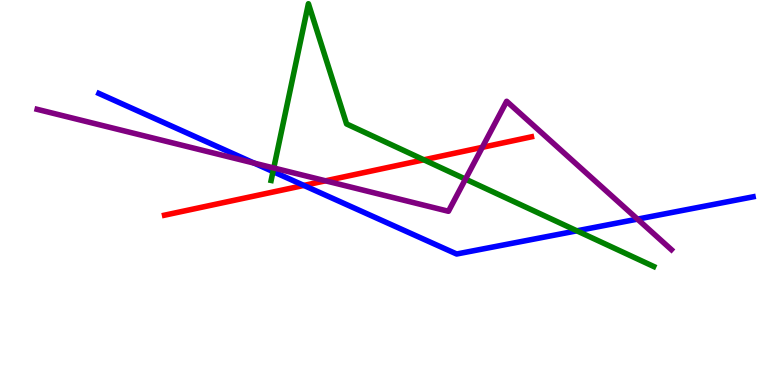[{'lines': ['blue', 'red'], 'intersections': [{'x': 3.92, 'y': 5.18}]}, {'lines': ['green', 'red'], 'intersections': [{'x': 5.47, 'y': 5.85}]}, {'lines': ['purple', 'red'], 'intersections': [{'x': 4.2, 'y': 5.3}, {'x': 6.22, 'y': 6.17}]}, {'lines': ['blue', 'green'], 'intersections': [{'x': 3.52, 'y': 5.54}, {'x': 7.44, 'y': 4.0}]}, {'lines': ['blue', 'purple'], 'intersections': [{'x': 3.28, 'y': 5.76}, {'x': 8.23, 'y': 4.31}]}, {'lines': ['green', 'purple'], 'intersections': [{'x': 3.53, 'y': 5.64}, {'x': 6.01, 'y': 5.35}]}]